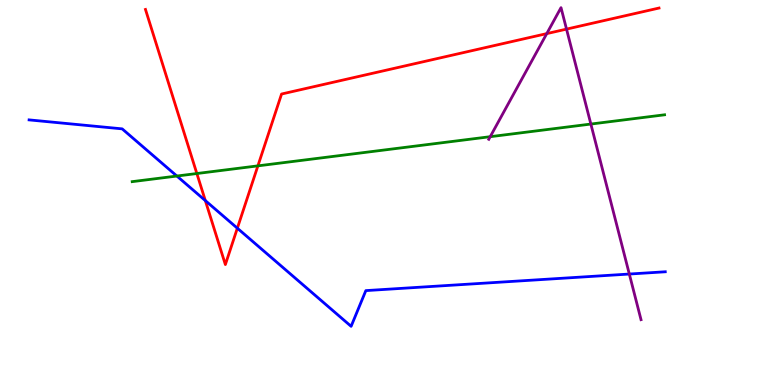[{'lines': ['blue', 'red'], 'intersections': [{'x': 2.65, 'y': 4.79}, {'x': 3.06, 'y': 4.07}]}, {'lines': ['green', 'red'], 'intersections': [{'x': 2.54, 'y': 5.49}, {'x': 3.33, 'y': 5.69}]}, {'lines': ['purple', 'red'], 'intersections': [{'x': 7.05, 'y': 9.13}, {'x': 7.31, 'y': 9.24}]}, {'lines': ['blue', 'green'], 'intersections': [{'x': 2.28, 'y': 5.43}]}, {'lines': ['blue', 'purple'], 'intersections': [{'x': 8.12, 'y': 2.88}]}, {'lines': ['green', 'purple'], 'intersections': [{'x': 6.33, 'y': 6.45}, {'x': 7.62, 'y': 6.78}]}]